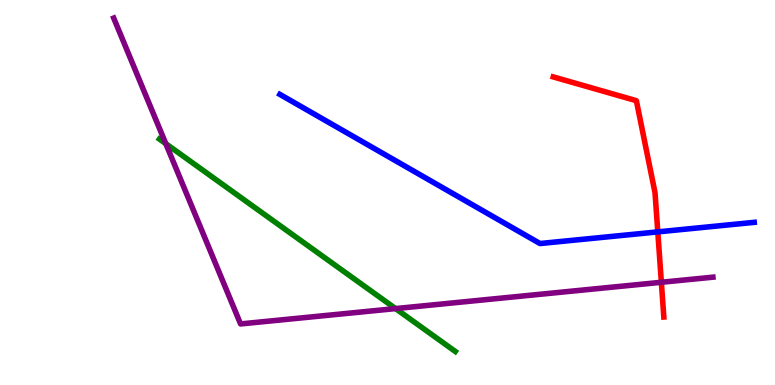[{'lines': ['blue', 'red'], 'intersections': [{'x': 8.49, 'y': 3.98}]}, {'lines': ['green', 'red'], 'intersections': []}, {'lines': ['purple', 'red'], 'intersections': [{'x': 8.53, 'y': 2.67}]}, {'lines': ['blue', 'green'], 'intersections': []}, {'lines': ['blue', 'purple'], 'intersections': []}, {'lines': ['green', 'purple'], 'intersections': [{'x': 2.14, 'y': 6.27}, {'x': 5.1, 'y': 1.98}]}]